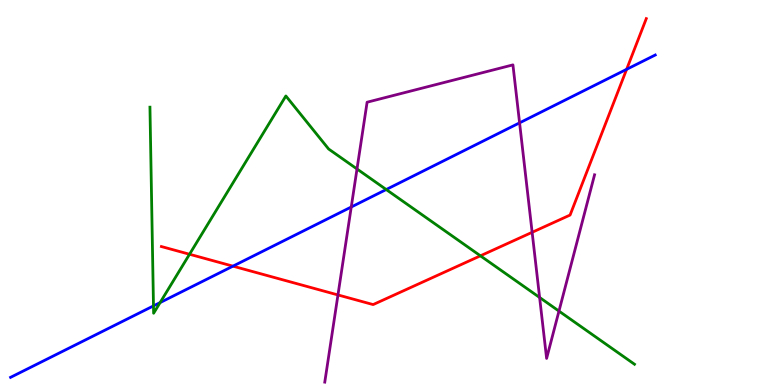[{'lines': ['blue', 'red'], 'intersections': [{'x': 3.01, 'y': 3.09}, {'x': 8.09, 'y': 8.2}]}, {'lines': ['green', 'red'], 'intersections': [{'x': 2.45, 'y': 3.4}, {'x': 6.2, 'y': 3.36}]}, {'lines': ['purple', 'red'], 'intersections': [{'x': 4.36, 'y': 2.34}, {'x': 6.87, 'y': 3.97}]}, {'lines': ['blue', 'green'], 'intersections': [{'x': 1.98, 'y': 2.05}, {'x': 2.07, 'y': 2.14}, {'x': 4.98, 'y': 5.08}]}, {'lines': ['blue', 'purple'], 'intersections': [{'x': 4.53, 'y': 4.62}, {'x': 6.7, 'y': 6.81}]}, {'lines': ['green', 'purple'], 'intersections': [{'x': 4.61, 'y': 5.61}, {'x': 6.96, 'y': 2.27}, {'x': 7.21, 'y': 1.92}]}]